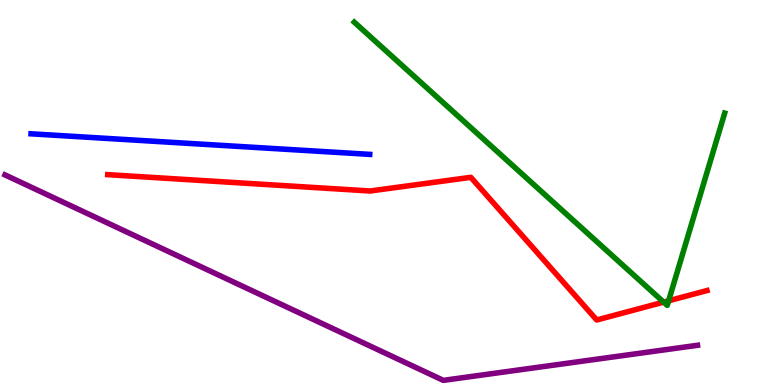[{'lines': ['blue', 'red'], 'intersections': []}, {'lines': ['green', 'red'], 'intersections': [{'x': 8.56, 'y': 2.15}, {'x': 8.63, 'y': 2.19}]}, {'lines': ['purple', 'red'], 'intersections': []}, {'lines': ['blue', 'green'], 'intersections': []}, {'lines': ['blue', 'purple'], 'intersections': []}, {'lines': ['green', 'purple'], 'intersections': []}]